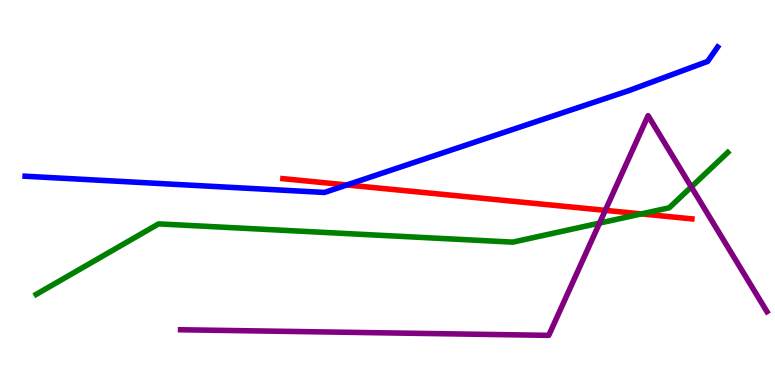[{'lines': ['blue', 'red'], 'intersections': [{'x': 4.48, 'y': 5.2}]}, {'lines': ['green', 'red'], 'intersections': [{'x': 8.28, 'y': 4.44}]}, {'lines': ['purple', 'red'], 'intersections': [{'x': 7.81, 'y': 4.54}]}, {'lines': ['blue', 'green'], 'intersections': []}, {'lines': ['blue', 'purple'], 'intersections': []}, {'lines': ['green', 'purple'], 'intersections': [{'x': 7.74, 'y': 4.21}, {'x': 8.92, 'y': 5.15}]}]